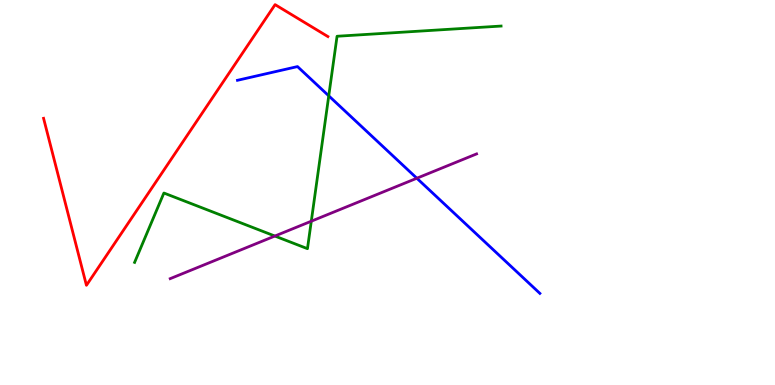[{'lines': ['blue', 'red'], 'intersections': []}, {'lines': ['green', 'red'], 'intersections': []}, {'lines': ['purple', 'red'], 'intersections': []}, {'lines': ['blue', 'green'], 'intersections': [{'x': 4.24, 'y': 7.51}]}, {'lines': ['blue', 'purple'], 'intersections': [{'x': 5.38, 'y': 5.37}]}, {'lines': ['green', 'purple'], 'intersections': [{'x': 3.55, 'y': 3.87}, {'x': 4.02, 'y': 4.25}]}]